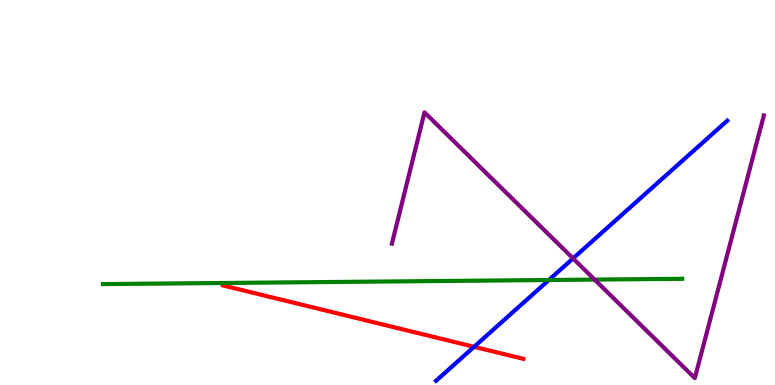[{'lines': ['blue', 'red'], 'intersections': [{'x': 6.12, 'y': 0.992}]}, {'lines': ['green', 'red'], 'intersections': []}, {'lines': ['purple', 'red'], 'intersections': []}, {'lines': ['blue', 'green'], 'intersections': [{'x': 7.08, 'y': 2.73}]}, {'lines': ['blue', 'purple'], 'intersections': [{'x': 7.39, 'y': 3.29}]}, {'lines': ['green', 'purple'], 'intersections': [{'x': 7.67, 'y': 2.74}]}]